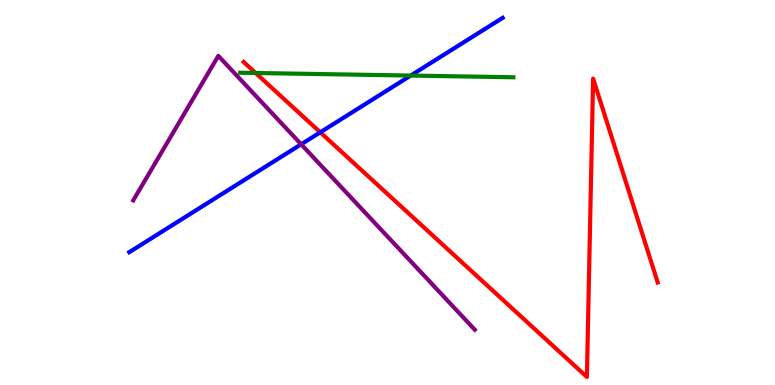[{'lines': ['blue', 'red'], 'intersections': [{'x': 4.13, 'y': 6.56}]}, {'lines': ['green', 'red'], 'intersections': [{'x': 3.3, 'y': 8.1}]}, {'lines': ['purple', 'red'], 'intersections': []}, {'lines': ['blue', 'green'], 'intersections': [{'x': 5.3, 'y': 8.04}]}, {'lines': ['blue', 'purple'], 'intersections': [{'x': 3.89, 'y': 6.25}]}, {'lines': ['green', 'purple'], 'intersections': []}]